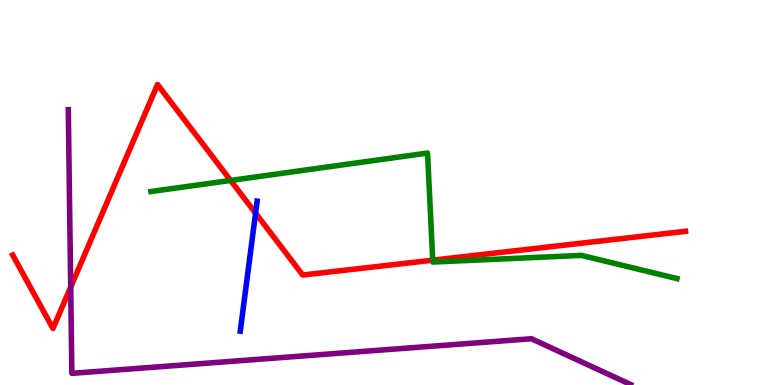[{'lines': ['blue', 'red'], 'intersections': [{'x': 3.3, 'y': 4.46}]}, {'lines': ['green', 'red'], 'intersections': [{'x': 2.98, 'y': 5.31}, {'x': 5.58, 'y': 3.24}]}, {'lines': ['purple', 'red'], 'intersections': [{'x': 0.912, 'y': 2.54}]}, {'lines': ['blue', 'green'], 'intersections': []}, {'lines': ['blue', 'purple'], 'intersections': []}, {'lines': ['green', 'purple'], 'intersections': []}]